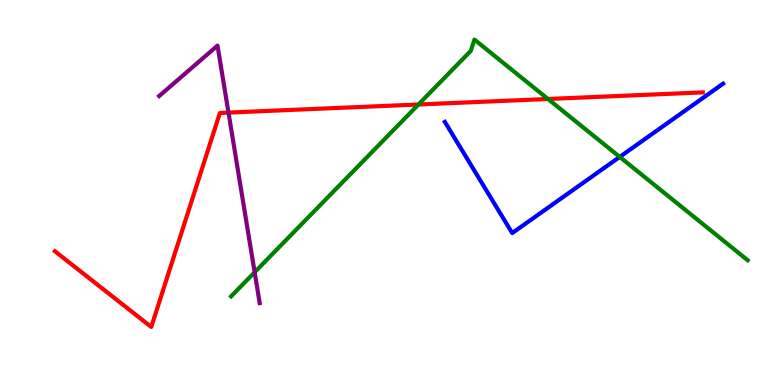[{'lines': ['blue', 'red'], 'intersections': []}, {'lines': ['green', 'red'], 'intersections': [{'x': 5.4, 'y': 7.29}, {'x': 7.07, 'y': 7.43}]}, {'lines': ['purple', 'red'], 'intersections': [{'x': 2.95, 'y': 7.08}]}, {'lines': ['blue', 'green'], 'intersections': [{'x': 8.0, 'y': 5.92}]}, {'lines': ['blue', 'purple'], 'intersections': []}, {'lines': ['green', 'purple'], 'intersections': [{'x': 3.29, 'y': 2.93}]}]